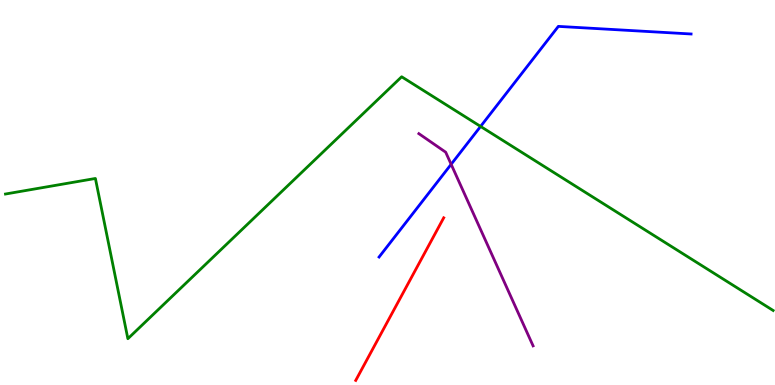[{'lines': ['blue', 'red'], 'intersections': []}, {'lines': ['green', 'red'], 'intersections': []}, {'lines': ['purple', 'red'], 'intersections': []}, {'lines': ['blue', 'green'], 'intersections': [{'x': 6.2, 'y': 6.72}]}, {'lines': ['blue', 'purple'], 'intersections': [{'x': 5.82, 'y': 5.73}]}, {'lines': ['green', 'purple'], 'intersections': []}]